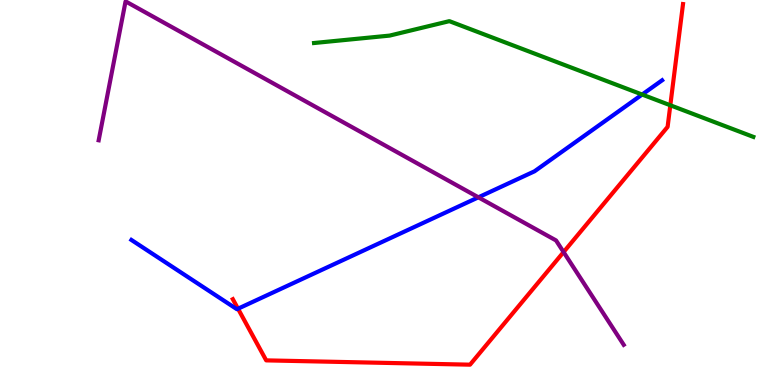[{'lines': ['blue', 'red'], 'intersections': [{'x': 3.07, 'y': 1.98}]}, {'lines': ['green', 'red'], 'intersections': [{'x': 8.65, 'y': 7.27}]}, {'lines': ['purple', 'red'], 'intersections': [{'x': 7.27, 'y': 3.45}]}, {'lines': ['blue', 'green'], 'intersections': [{'x': 8.29, 'y': 7.54}]}, {'lines': ['blue', 'purple'], 'intersections': [{'x': 6.17, 'y': 4.88}]}, {'lines': ['green', 'purple'], 'intersections': []}]